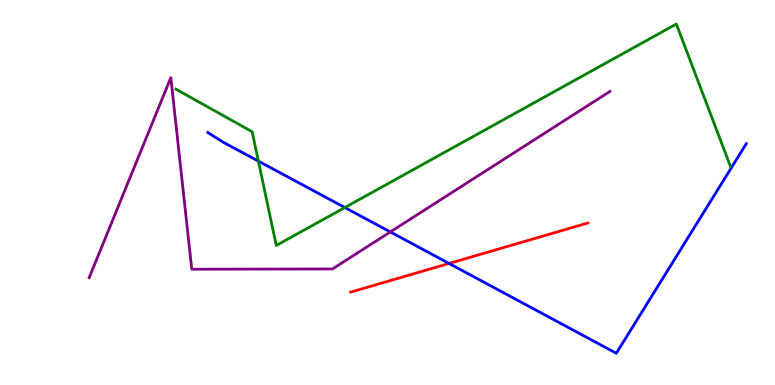[{'lines': ['blue', 'red'], 'intersections': [{'x': 5.79, 'y': 3.16}]}, {'lines': ['green', 'red'], 'intersections': []}, {'lines': ['purple', 'red'], 'intersections': []}, {'lines': ['blue', 'green'], 'intersections': [{'x': 3.33, 'y': 5.82}, {'x': 4.45, 'y': 4.61}]}, {'lines': ['blue', 'purple'], 'intersections': [{'x': 5.04, 'y': 3.98}]}, {'lines': ['green', 'purple'], 'intersections': []}]